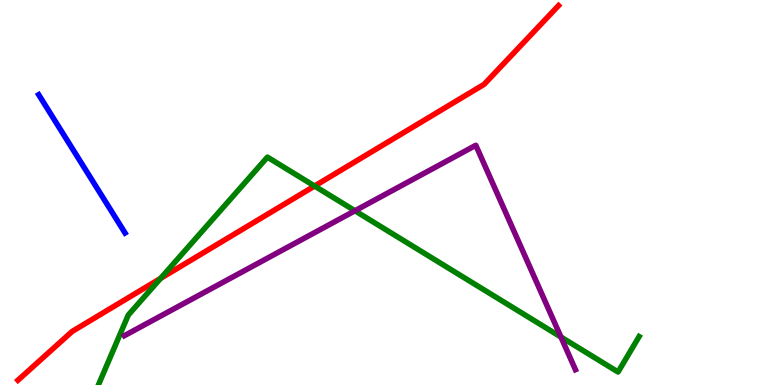[{'lines': ['blue', 'red'], 'intersections': []}, {'lines': ['green', 'red'], 'intersections': [{'x': 2.07, 'y': 2.77}, {'x': 4.06, 'y': 5.17}]}, {'lines': ['purple', 'red'], 'intersections': []}, {'lines': ['blue', 'green'], 'intersections': []}, {'lines': ['blue', 'purple'], 'intersections': []}, {'lines': ['green', 'purple'], 'intersections': [{'x': 4.58, 'y': 4.53}, {'x': 7.24, 'y': 1.25}]}]